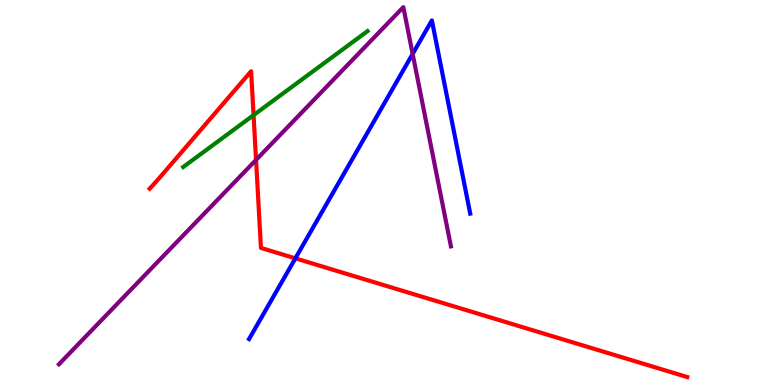[{'lines': ['blue', 'red'], 'intersections': [{'x': 3.81, 'y': 3.29}]}, {'lines': ['green', 'red'], 'intersections': [{'x': 3.27, 'y': 7.01}]}, {'lines': ['purple', 'red'], 'intersections': [{'x': 3.3, 'y': 5.85}]}, {'lines': ['blue', 'green'], 'intersections': []}, {'lines': ['blue', 'purple'], 'intersections': [{'x': 5.32, 'y': 8.6}]}, {'lines': ['green', 'purple'], 'intersections': []}]